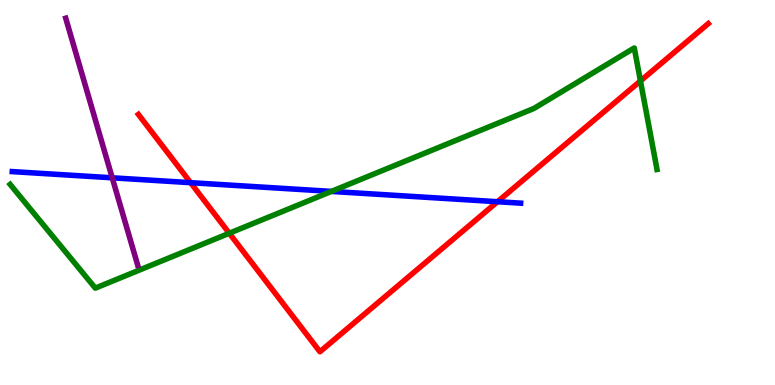[{'lines': ['blue', 'red'], 'intersections': [{'x': 2.46, 'y': 5.26}, {'x': 6.42, 'y': 4.76}]}, {'lines': ['green', 'red'], 'intersections': [{'x': 2.96, 'y': 3.94}, {'x': 8.26, 'y': 7.9}]}, {'lines': ['purple', 'red'], 'intersections': []}, {'lines': ['blue', 'green'], 'intersections': [{'x': 4.28, 'y': 5.03}]}, {'lines': ['blue', 'purple'], 'intersections': [{'x': 1.45, 'y': 5.38}]}, {'lines': ['green', 'purple'], 'intersections': []}]